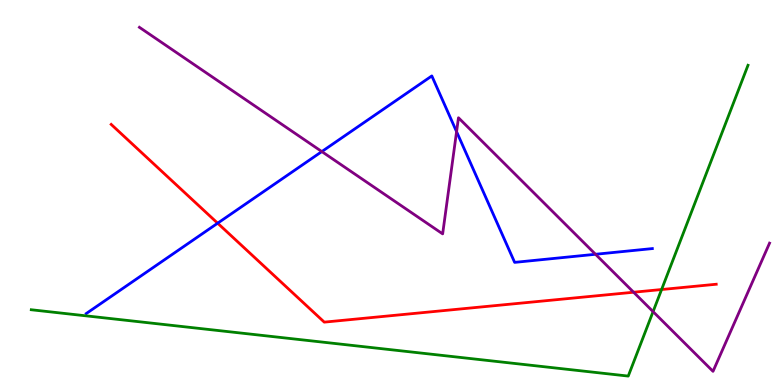[{'lines': ['blue', 'red'], 'intersections': [{'x': 2.81, 'y': 4.2}]}, {'lines': ['green', 'red'], 'intersections': [{'x': 8.54, 'y': 2.48}]}, {'lines': ['purple', 'red'], 'intersections': [{'x': 8.18, 'y': 2.41}]}, {'lines': ['blue', 'green'], 'intersections': []}, {'lines': ['blue', 'purple'], 'intersections': [{'x': 4.15, 'y': 6.06}, {'x': 5.89, 'y': 6.58}, {'x': 7.68, 'y': 3.4}]}, {'lines': ['green', 'purple'], 'intersections': [{'x': 8.43, 'y': 1.91}]}]